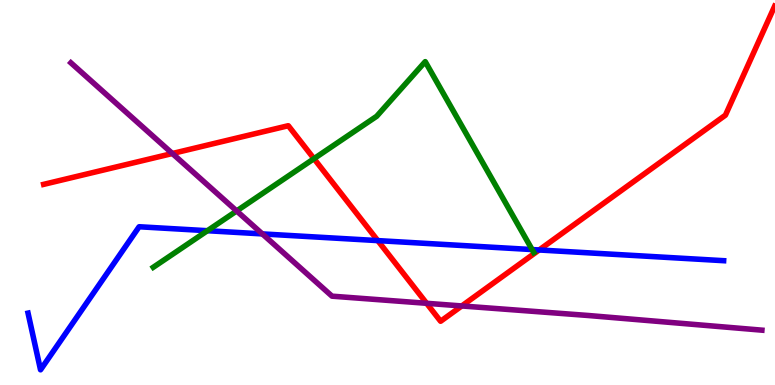[{'lines': ['blue', 'red'], 'intersections': [{'x': 4.87, 'y': 3.75}, {'x': 6.96, 'y': 3.51}]}, {'lines': ['green', 'red'], 'intersections': [{'x': 4.05, 'y': 5.88}]}, {'lines': ['purple', 'red'], 'intersections': [{'x': 2.22, 'y': 6.01}, {'x': 5.5, 'y': 2.12}, {'x': 5.96, 'y': 2.05}]}, {'lines': ['blue', 'green'], 'intersections': [{'x': 2.68, 'y': 4.01}, {'x': 6.87, 'y': 3.52}]}, {'lines': ['blue', 'purple'], 'intersections': [{'x': 3.38, 'y': 3.92}]}, {'lines': ['green', 'purple'], 'intersections': [{'x': 3.05, 'y': 4.52}]}]